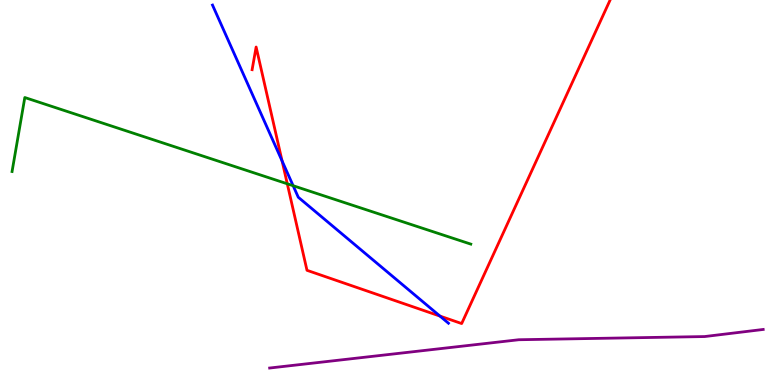[{'lines': ['blue', 'red'], 'intersections': [{'x': 3.64, 'y': 5.82}, {'x': 5.68, 'y': 1.79}]}, {'lines': ['green', 'red'], 'intersections': [{'x': 3.71, 'y': 5.23}]}, {'lines': ['purple', 'red'], 'intersections': []}, {'lines': ['blue', 'green'], 'intersections': [{'x': 3.78, 'y': 5.18}]}, {'lines': ['blue', 'purple'], 'intersections': []}, {'lines': ['green', 'purple'], 'intersections': []}]